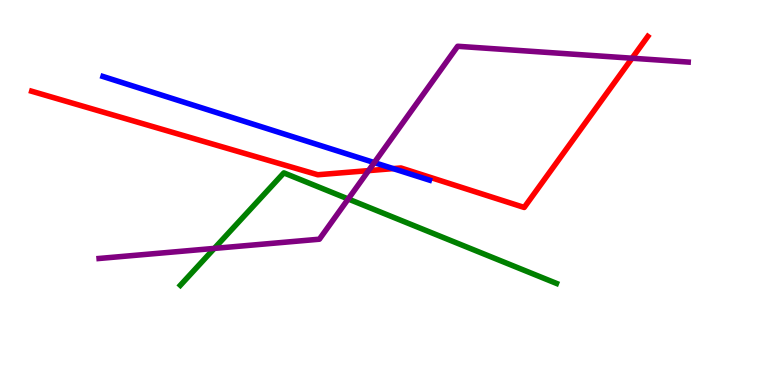[{'lines': ['blue', 'red'], 'intersections': [{'x': 5.07, 'y': 5.62}]}, {'lines': ['green', 'red'], 'intersections': []}, {'lines': ['purple', 'red'], 'intersections': [{'x': 4.76, 'y': 5.57}, {'x': 8.16, 'y': 8.49}]}, {'lines': ['blue', 'green'], 'intersections': []}, {'lines': ['blue', 'purple'], 'intersections': [{'x': 4.83, 'y': 5.78}]}, {'lines': ['green', 'purple'], 'intersections': [{'x': 2.77, 'y': 3.55}, {'x': 4.49, 'y': 4.83}]}]